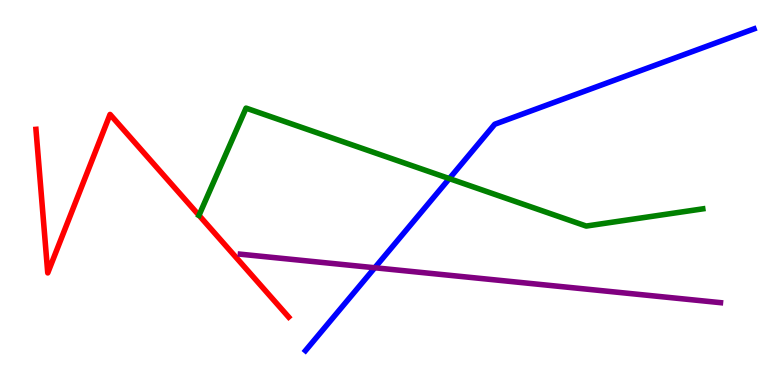[{'lines': ['blue', 'red'], 'intersections': []}, {'lines': ['green', 'red'], 'intersections': [{'x': 2.57, 'y': 4.41}]}, {'lines': ['purple', 'red'], 'intersections': []}, {'lines': ['blue', 'green'], 'intersections': [{'x': 5.8, 'y': 5.36}]}, {'lines': ['blue', 'purple'], 'intersections': [{'x': 4.84, 'y': 3.05}]}, {'lines': ['green', 'purple'], 'intersections': []}]